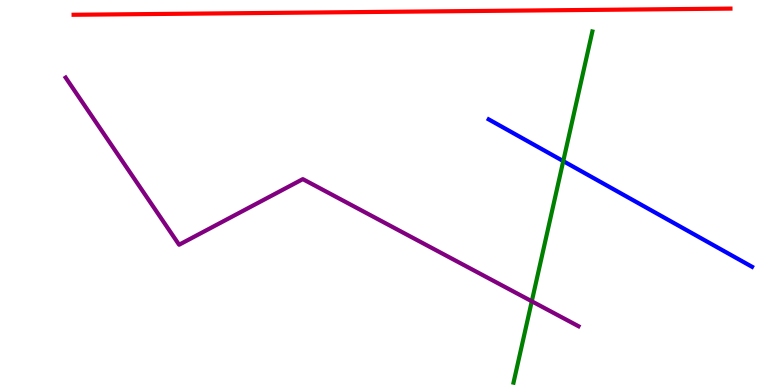[{'lines': ['blue', 'red'], 'intersections': []}, {'lines': ['green', 'red'], 'intersections': []}, {'lines': ['purple', 'red'], 'intersections': []}, {'lines': ['blue', 'green'], 'intersections': [{'x': 7.27, 'y': 5.82}]}, {'lines': ['blue', 'purple'], 'intersections': []}, {'lines': ['green', 'purple'], 'intersections': [{'x': 6.86, 'y': 2.17}]}]